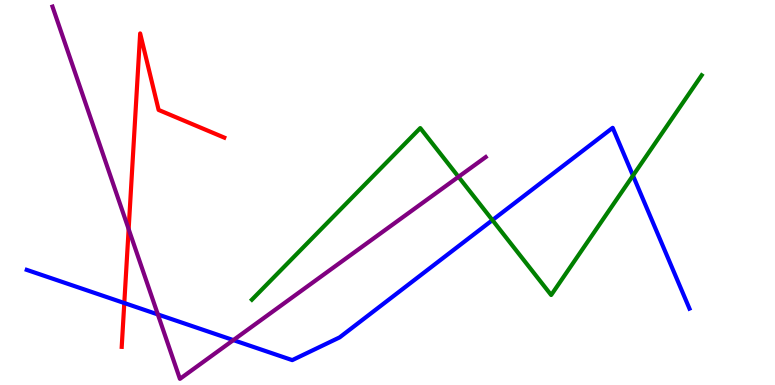[{'lines': ['blue', 'red'], 'intersections': [{'x': 1.6, 'y': 2.13}]}, {'lines': ['green', 'red'], 'intersections': []}, {'lines': ['purple', 'red'], 'intersections': [{'x': 1.66, 'y': 4.05}]}, {'lines': ['blue', 'green'], 'intersections': [{'x': 6.35, 'y': 4.28}, {'x': 8.17, 'y': 5.44}]}, {'lines': ['blue', 'purple'], 'intersections': [{'x': 2.04, 'y': 1.83}, {'x': 3.01, 'y': 1.17}]}, {'lines': ['green', 'purple'], 'intersections': [{'x': 5.92, 'y': 5.41}]}]